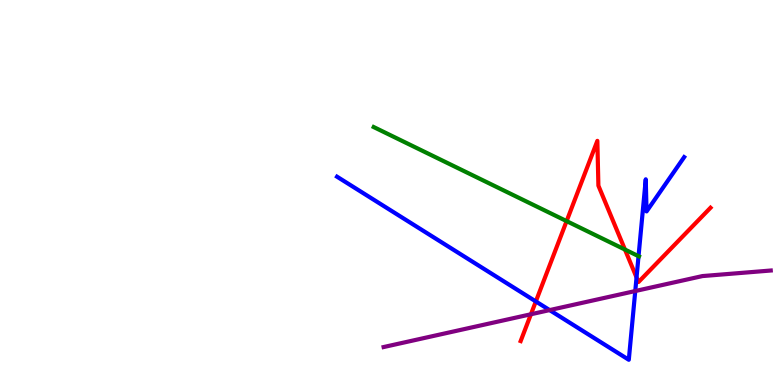[{'lines': ['blue', 'red'], 'intersections': [{'x': 6.91, 'y': 2.17}, {'x': 8.21, 'y': 2.79}]}, {'lines': ['green', 'red'], 'intersections': [{'x': 7.31, 'y': 4.26}, {'x': 8.06, 'y': 3.52}]}, {'lines': ['purple', 'red'], 'intersections': [{'x': 6.85, 'y': 1.84}]}, {'lines': ['blue', 'green'], 'intersections': [{'x': 8.24, 'y': 3.35}]}, {'lines': ['blue', 'purple'], 'intersections': [{'x': 7.09, 'y': 1.95}, {'x': 8.2, 'y': 2.44}]}, {'lines': ['green', 'purple'], 'intersections': []}]